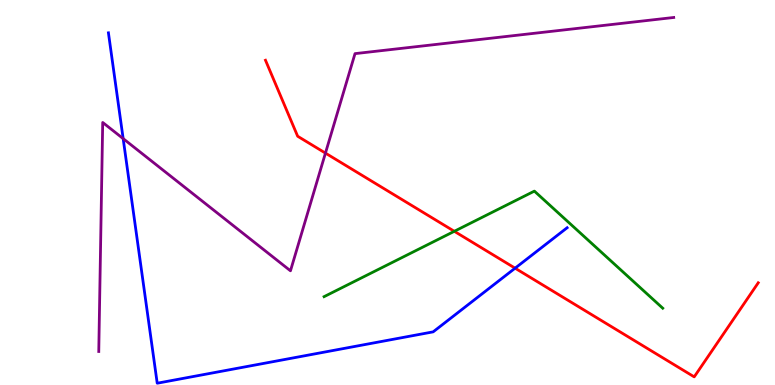[{'lines': ['blue', 'red'], 'intersections': [{'x': 6.65, 'y': 3.03}]}, {'lines': ['green', 'red'], 'intersections': [{'x': 5.86, 'y': 3.99}]}, {'lines': ['purple', 'red'], 'intersections': [{'x': 4.2, 'y': 6.02}]}, {'lines': ['blue', 'green'], 'intersections': []}, {'lines': ['blue', 'purple'], 'intersections': [{'x': 1.59, 'y': 6.4}]}, {'lines': ['green', 'purple'], 'intersections': []}]